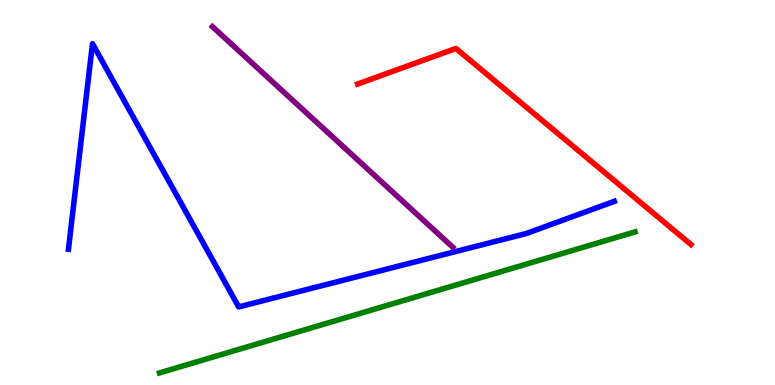[{'lines': ['blue', 'red'], 'intersections': []}, {'lines': ['green', 'red'], 'intersections': []}, {'lines': ['purple', 'red'], 'intersections': []}, {'lines': ['blue', 'green'], 'intersections': []}, {'lines': ['blue', 'purple'], 'intersections': []}, {'lines': ['green', 'purple'], 'intersections': []}]